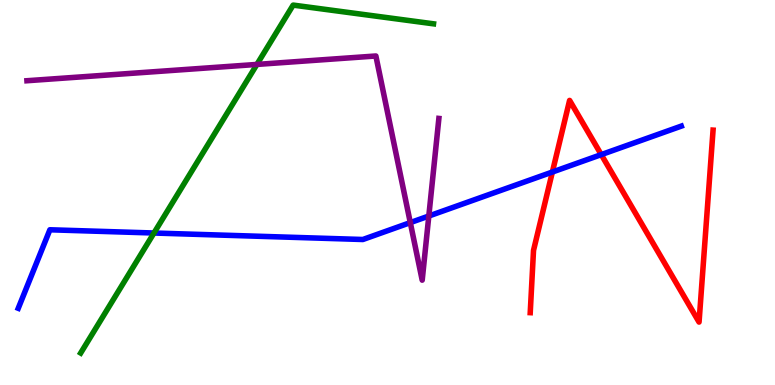[{'lines': ['blue', 'red'], 'intersections': [{'x': 7.13, 'y': 5.53}, {'x': 7.76, 'y': 5.98}]}, {'lines': ['green', 'red'], 'intersections': []}, {'lines': ['purple', 'red'], 'intersections': []}, {'lines': ['blue', 'green'], 'intersections': [{'x': 1.99, 'y': 3.95}]}, {'lines': ['blue', 'purple'], 'intersections': [{'x': 5.29, 'y': 4.22}, {'x': 5.53, 'y': 4.39}]}, {'lines': ['green', 'purple'], 'intersections': [{'x': 3.32, 'y': 8.33}]}]